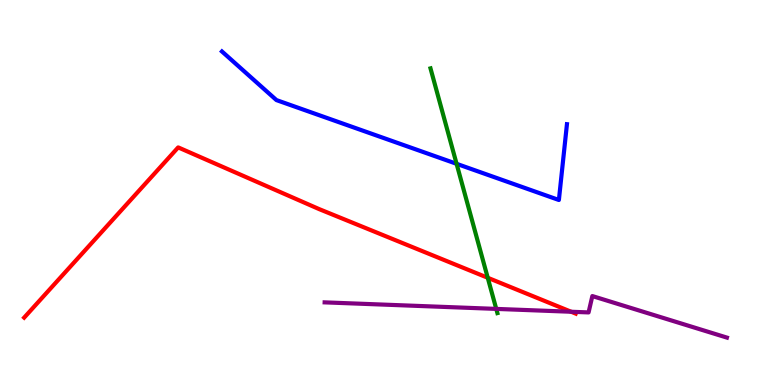[{'lines': ['blue', 'red'], 'intersections': []}, {'lines': ['green', 'red'], 'intersections': [{'x': 6.29, 'y': 2.79}]}, {'lines': ['purple', 'red'], 'intersections': [{'x': 7.37, 'y': 1.9}]}, {'lines': ['blue', 'green'], 'intersections': [{'x': 5.89, 'y': 5.75}]}, {'lines': ['blue', 'purple'], 'intersections': []}, {'lines': ['green', 'purple'], 'intersections': [{'x': 6.4, 'y': 1.98}]}]